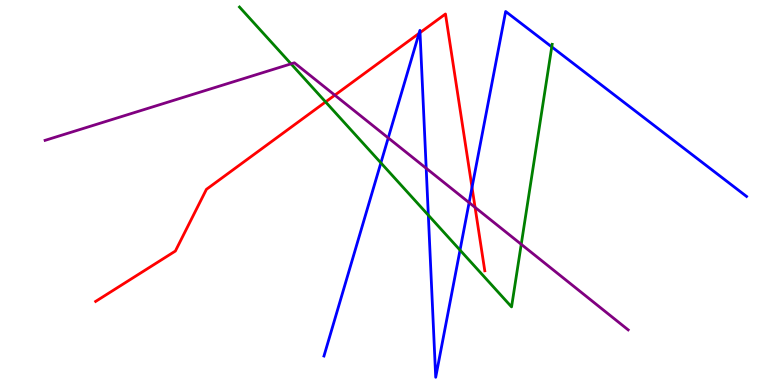[{'lines': ['blue', 'red'], 'intersections': [{'x': 5.41, 'y': 9.13}, {'x': 5.42, 'y': 9.15}, {'x': 6.09, 'y': 5.13}]}, {'lines': ['green', 'red'], 'intersections': [{'x': 4.2, 'y': 7.35}]}, {'lines': ['purple', 'red'], 'intersections': [{'x': 4.32, 'y': 7.53}, {'x': 6.13, 'y': 4.61}]}, {'lines': ['blue', 'green'], 'intersections': [{'x': 4.91, 'y': 5.77}, {'x': 5.53, 'y': 4.41}, {'x': 5.94, 'y': 3.5}, {'x': 7.12, 'y': 8.78}]}, {'lines': ['blue', 'purple'], 'intersections': [{'x': 5.01, 'y': 6.42}, {'x': 5.5, 'y': 5.63}, {'x': 6.05, 'y': 4.74}]}, {'lines': ['green', 'purple'], 'intersections': [{'x': 3.76, 'y': 8.34}, {'x': 6.73, 'y': 3.65}]}]